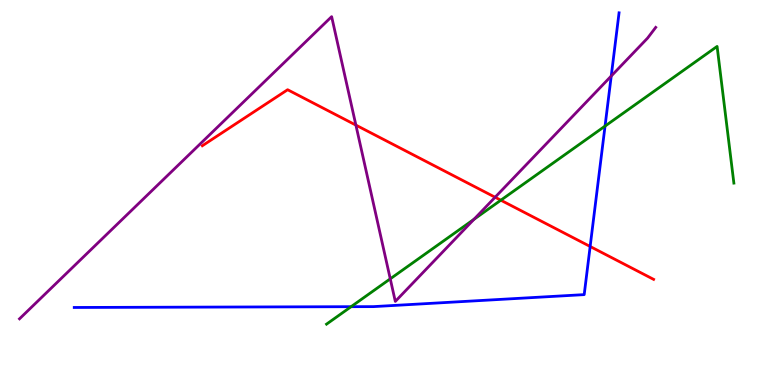[{'lines': ['blue', 'red'], 'intersections': [{'x': 7.61, 'y': 3.6}]}, {'lines': ['green', 'red'], 'intersections': [{'x': 6.46, 'y': 4.8}]}, {'lines': ['purple', 'red'], 'intersections': [{'x': 4.59, 'y': 6.75}, {'x': 6.39, 'y': 4.88}]}, {'lines': ['blue', 'green'], 'intersections': [{'x': 4.53, 'y': 2.03}, {'x': 7.81, 'y': 6.72}]}, {'lines': ['blue', 'purple'], 'intersections': [{'x': 7.89, 'y': 8.02}]}, {'lines': ['green', 'purple'], 'intersections': [{'x': 5.04, 'y': 2.76}, {'x': 6.12, 'y': 4.3}]}]